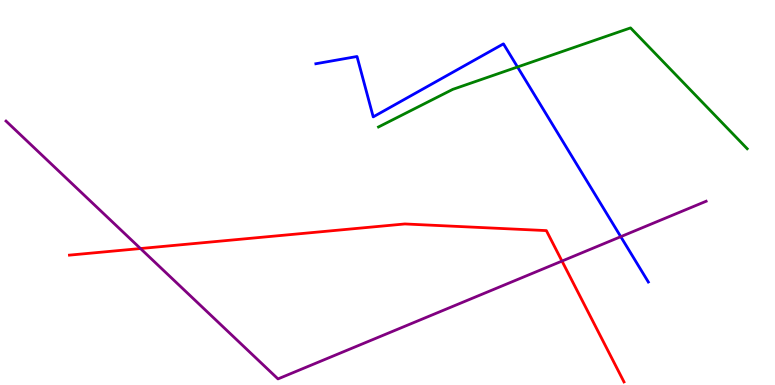[{'lines': ['blue', 'red'], 'intersections': []}, {'lines': ['green', 'red'], 'intersections': []}, {'lines': ['purple', 'red'], 'intersections': [{'x': 1.81, 'y': 3.54}, {'x': 7.25, 'y': 3.22}]}, {'lines': ['blue', 'green'], 'intersections': [{'x': 6.68, 'y': 8.26}]}, {'lines': ['blue', 'purple'], 'intersections': [{'x': 8.01, 'y': 3.85}]}, {'lines': ['green', 'purple'], 'intersections': []}]